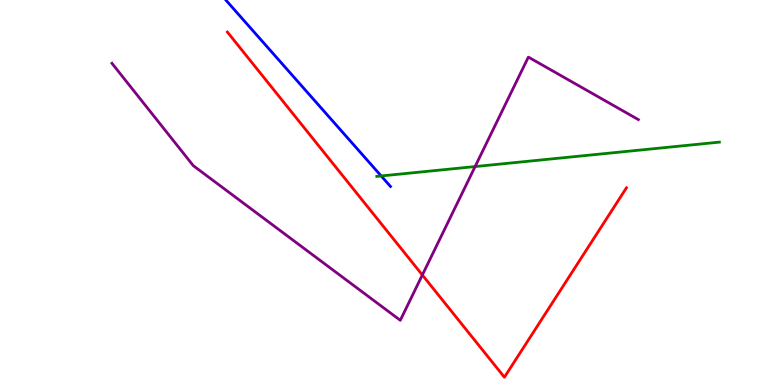[{'lines': ['blue', 'red'], 'intersections': []}, {'lines': ['green', 'red'], 'intersections': []}, {'lines': ['purple', 'red'], 'intersections': [{'x': 5.45, 'y': 2.86}]}, {'lines': ['blue', 'green'], 'intersections': [{'x': 4.92, 'y': 5.43}]}, {'lines': ['blue', 'purple'], 'intersections': []}, {'lines': ['green', 'purple'], 'intersections': [{'x': 6.13, 'y': 5.67}]}]